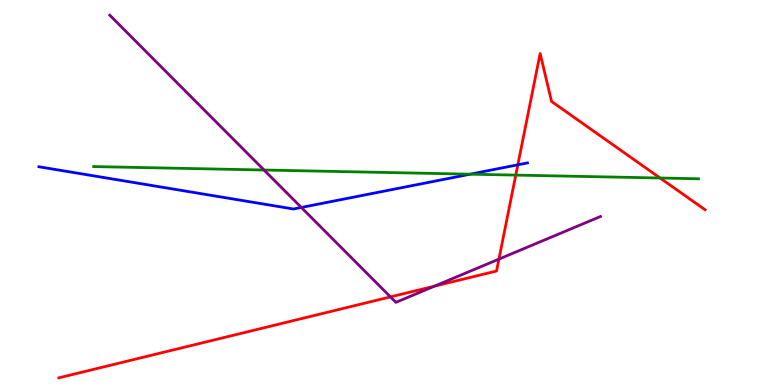[{'lines': ['blue', 'red'], 'intersections': [{'x': 6.68, 'y': 5.72}]}, {'lines': ['green', 'red'], 'intersections': [{'x': 6.66, 'y': 5.45}, {'x': 8.52, 'y': 5.38}]}, {'lines': ['purple', 'red'], 'intersections': [{'x': 5.04, 'y': 2.29}, {'x': 5.61, 'y': 2.57}, {'x': 6.44, 'y': 3.27}]}, {'lines': ['blue', 'green'], 'intersections': [{'x': 6.07, 'y': 5.48}]}, {'lines': ['blue', 'purple'], 'intersections': [{'x': 3.89, 'y': 4.61}]}, {'lines': ['green', 'purple'], 'intersections': [{'x': 3.41, 'y': 5.58}]}]